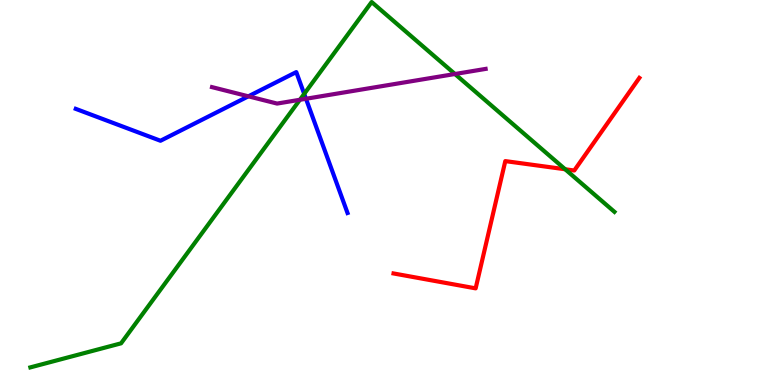[{'lines': ['blue', 'red'], 'intersections': []}, {'lines': ['green', 'red'], 'intersections': [{'x': 7.29, 'y': 5.6}]}, {'lines': ['purple', 'red'], 'intersections': []}, {'lines': ['blue', 'green'], 'intersections': [{'x': 3.93, 'y': 7.56}]}, {'lines': ['blue', 'purple'], 'intersections': [{'x': 3.2, 'y': 7.5}, {'x': 3.95, 'y': 7.43}]}, {'lines': ['green', 'purple'], 'intersections': [{'x': 3.87, 'y': 7.41}, {'x': 5.87, 'y': 8.08}]}]